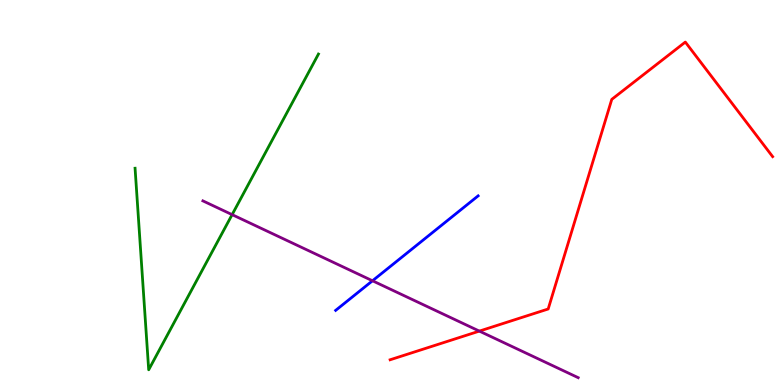[{'lines': ['blue', 'red'], 'intersections': []}, {'lines': ['green', 'red'], 'intersections': []}, {'lines': ['purple', 'red'], 'intersections': [{'x': 6.19, 'y': 1.4}]}, {'lines': ['blue', 'green'], 'intersections': []}, {'lines': ['blue', 'purple'], 'intersections': [{'x': 4.81, 'y': 2.71}]}, {'lines': ['green', 'purple'], 'intersections': [{'x': 3.0, 'y': 4.42}]}]